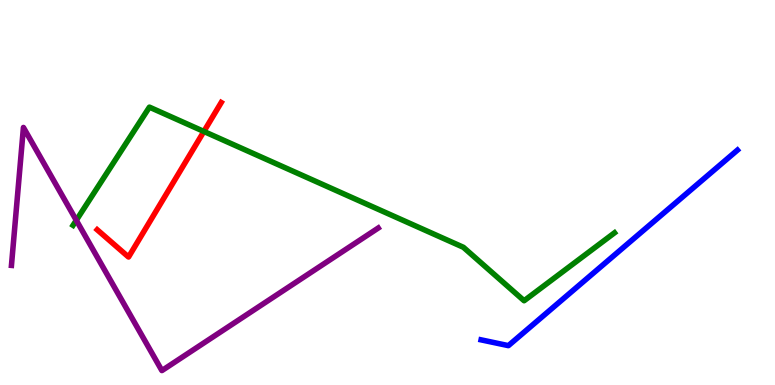[{'lines': ['blue', 'red'], 'intersections': []}, {'lines': ['green', 'red'], 'intersections': [{'x': 2.63, 'y': 6.59}]}, {'lines': ['purple', 'red'], 'intersections': []}, {'lines': ['blue', 'green'], 'intersections': []}, {'lines': ['blue', 'purple'], 'intersections': []}, {'lines': ['green', 'purple'], 'intersections': [{'x': 0.984, 'y': 4.28}]}]